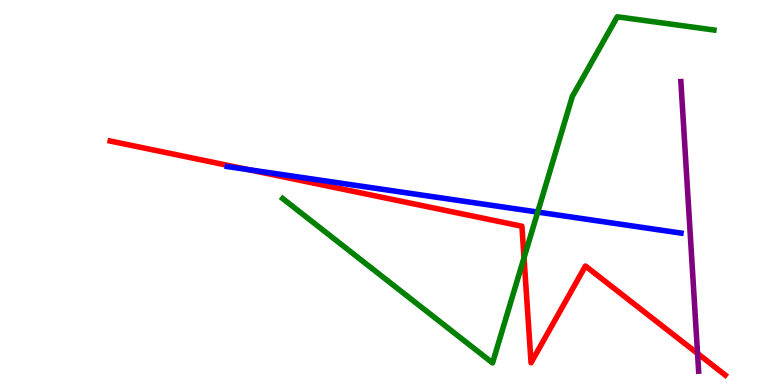[{'lines': ['blue', 'red'], 'intersections': [{'x': 3.21, 'y': 5.59}]}, {'lines': ['green', 'red'], 'intersections': [{'x': 6.76, 'y': 3.3}]}, {'lines': ['purple', 'red'], 'intersections': [{'x': 9.0, 'y': 0.819}]}, {'lines': ['blue', 'green'], 'intersections': [{'x': 6.94, 'y': 4.49}]}, {'lines': ['blue', 'purple'], 'intersections': []}, {'lines': ['green', 'purple'], 'intersections': []}]